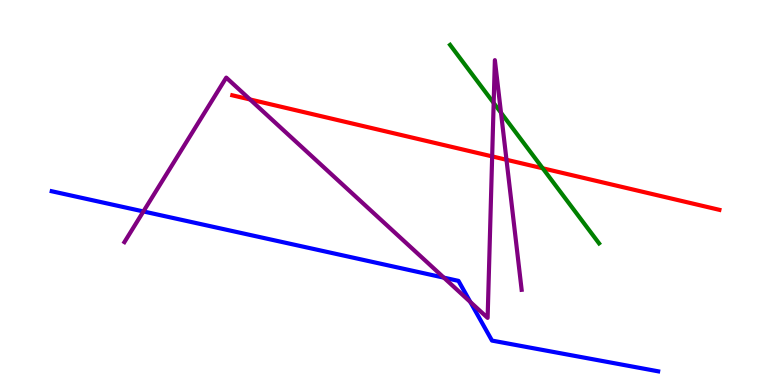[{'lines': ['blue', 'red'], 'intersections': []}, {'lines': ['green', 'red'], 'intersections': [{'x': 7.0, 'y': 5.63}]}, {'lines': ['purple', 'red'], 'intersections': [{'x': 3.23, 'y': 7.42}, {'x': 6.35, 'y': 5.94}, {'x': 6.54, 'y': 5.85}]}, {'lines': ['blue', 'green'], 'intersections': []}, {'lines': ['blue', 'purple'], 'intersections': [{'x': 1.85, 'y': 4.51}, {'x': 5.73, 'y': 2.79}, {'x': 6.07, 'y': 2.16}]}, {'lines': ['green', 'purple'], 'intersections': [{'x': 6.37, 'y': 7.33}, {'x': 6.46, 'y': 7.07}]}]